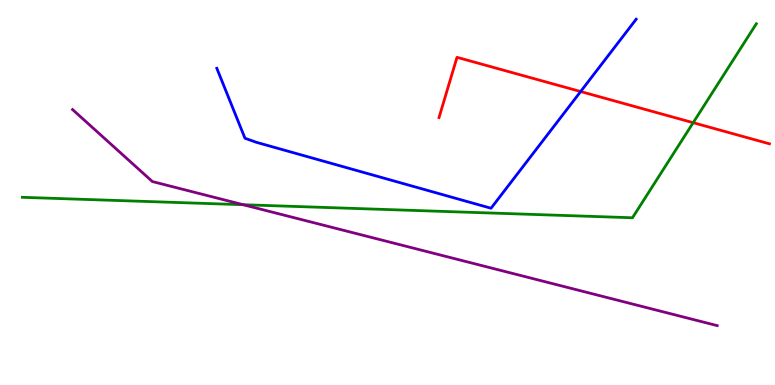[{'lines': ['blue', 'red'], 'intersections': [{'x': 7.49, 'y': 7.62}]}, {'lines': ['green', 'red'], 'intersections': [{'x': 8.94, 'y': 6.81}]}, {'lines': ['purple', 'red'], 'intersections': []}, {'lines': ['blue', 'green'], 'intersections': []}, {'lines': ['blue', 'purple'], 'intersections': []}, {'lines': ['green', 'purple'], 'intersections': [{'x': 3.14, 'y': 4.68}]}]